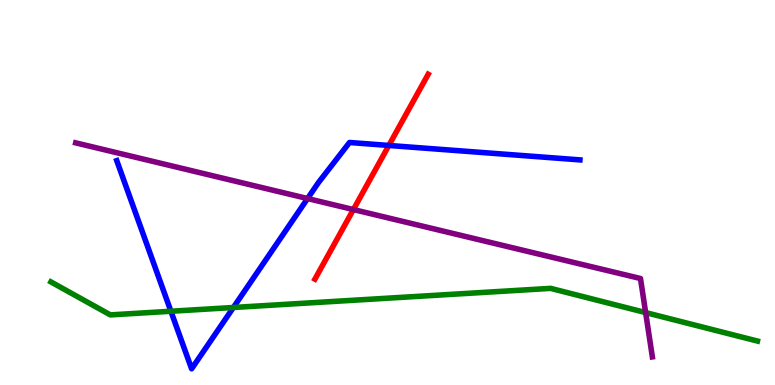[{'lines': ['blue', 'red'], 'intersections': [{'x': 5.02, 'y': 6.22}]}, {'lines': ['green', 'red'], 'intersections': []}, {'lines': ['purple', 'red'], 'intersections': [{'x': 4.56, 'y': 4.56}]}, {'lines': ['blue', 'green'], 'intersections': [{'x': 2.21, 'y': 1.92}, {'x': 3.01, 'y': 2.01}]}, {'lines': ['blue', 'purple'], 'intersections': [{'x': 3.97, 'y': 4.84}]}, {'lines': ['green', 'purple'], 'intersections': [{'x': 8.33, 'y': 1.88}]}]